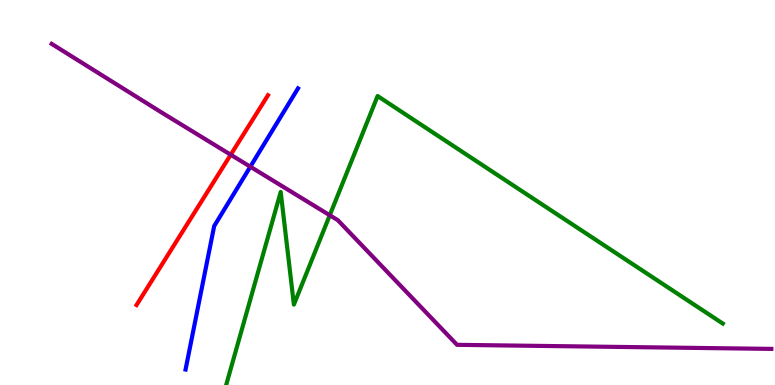[{'lines': ['blue', 'red'], 'intersections': []}, {'lines': ['green', 'red'], 'intersections': []}, {'lines': ['purple', 'red'], 'intersections': [{'x': 2.98, 'y': 5.98}]}, {'lines': ['blue', 'green'], 'intersections': []}, {'lines': ['blue', 'purple'], 'intersections': [{'x': 3.23, 'y': 5.67}]}, {'lines': ['green', 'purple'], 'intersections': [{'x': 4.25, 'y': 4.41}]}]